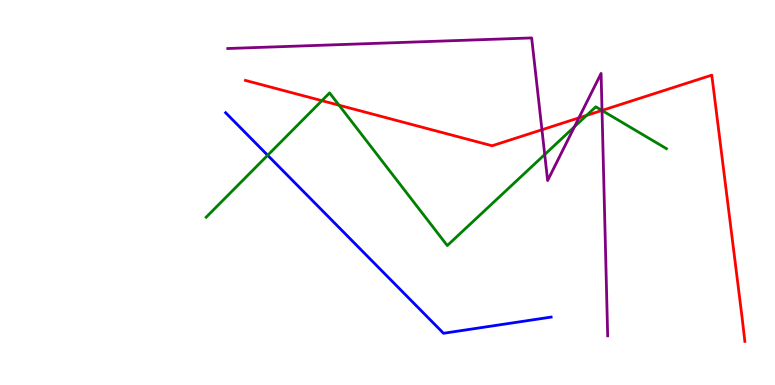[{'lines': ['blue', 'red'], 'intersections': []}, {'lines': ['green', 'red'], 'intersections': [{'x': 4.15, 'y': 7.39}, {'x': 4.37, 'y': 7.27}, {'x': 7.57, 'y': 7.0}, {'x': 7.77, 'y': 7.13}]}, {'lines': ['purple', 'red'], 'intersections': [{'x': 6.99, 'y': 6.63}, {'x': 7.47, 'y': 6.94}, {'x': 7.77, 'y': 7.13}]}, {'lines': ['blue', 'green'], 'intersections': [{'x': 3.45, 'y': 5.97}]}, {'lines': ['blue', 'purple'], 'intersections': []}, {'lines': ['green', 'purple'], 'intersections': [{'x': 7.03, 'y': 5.99}, {'x': 7.41, 'y': 6.71}, {'x': 7.77, 'y': 7.13}]}]